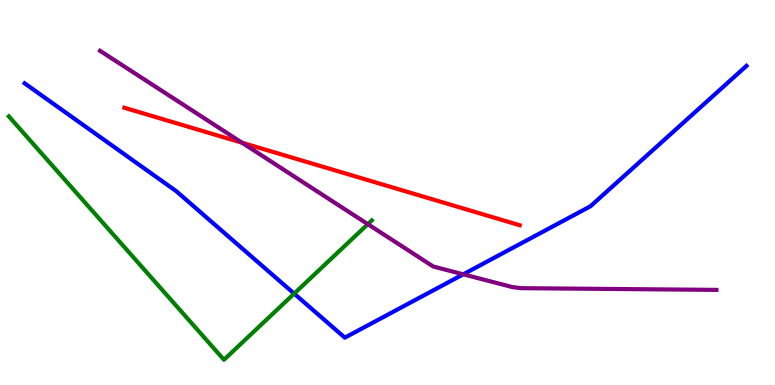[{'lines': ['blue', 'red'], 'intersections': []}, {'lines': ['green', 'red'], 'intersections': []}, {'lines': ['purple', 'red'], 'intersections': [{'x': 3.12, 'y': 6.29}]}, {'lines': ['blue', 'green'], 'intersections': [{'x': 3.8, 'y': 2.37}]}, {'lines': ['blue', 'purple'], 'intersections': [{'x': 5.98, 'y': 2.87}]}, {'lines': ['green', 'purple'], 'intersections': [{'x': 4.75, 'y': 4.18}]}]